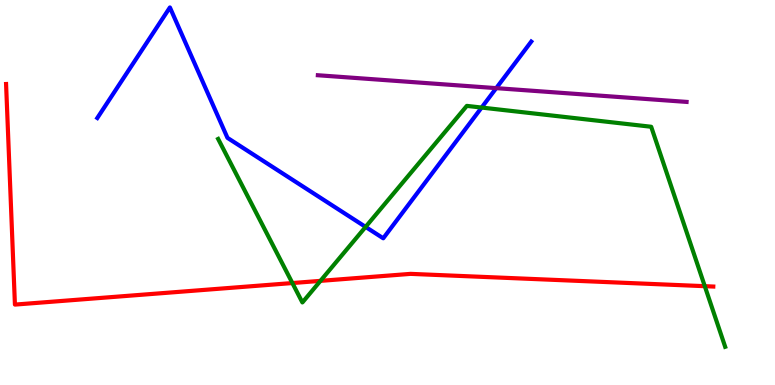[{'lines': ['blue', 'red'], 'intersections': []}, {'lines': ['green', 'red'], 'intersections': [{'x': 3.77, 'y': 2.65}, {'x': 4.13, 'y': 2.7}, {'x': 9.09, 'y': 2.57}]}, {'lines': ['purple', 'red'], 'intersections': []}, {'lines': ['blue', 'green'], 'intersections': [{'x': 4.72, 'y': 4.11}, {'x': 6.21, 'y': 7.21}]}, {'lines': ['blue', 'purple'], 'intersections': [{'x': 6.4, 'y': 7.71}]}, {'lines': ['green', 'purple'], 'intersections': []}]